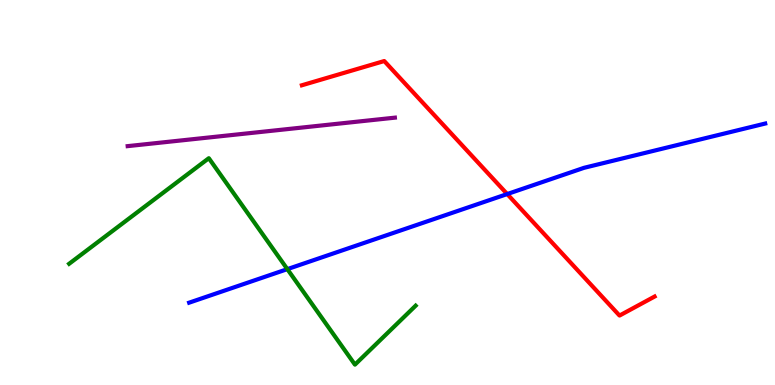[{'lines': ['blue', 'red'], 'intersections': [{'x': 6.54, 'y': 4.96}]}, {'lines': ['green', 'red'], 'intersections': []}, {'lines': ['purple', 'red'], 'intersections': []}, {'lines': ['blue', 'green'], 'intersections': [{'x': 3.71, 'y': 3.01}]}, {'lines': ['blue', 'purple'], 'intersections': []}, {'lines': ['green', 'purple'], 'intersections': []}]